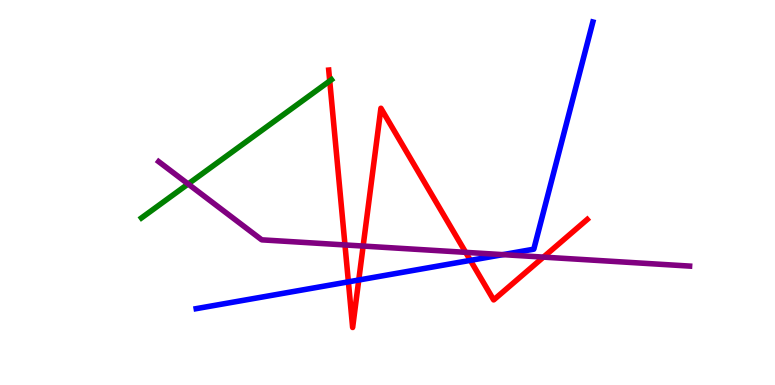[{'lines': ['blue', 'red'], 'intersections': [{'x': 4.5, 'y': 2.68}, {'x': 4.63, 'y': 2.73}, {'x': 6.07, 'y': 3.24}]}, {'lines': ['green', 'red'], 'intersections': [{'x': 4.25, 'y': 7.9}]}, {'lines': ['purple', 'red'], 'intersections': [{'x': 4.45, 'y': 3.64}, {'x': 4.69, 'y': 3.61}, {'x': 6.01, 'y': 3.45}, {'x': 7.01, 'y': 3.32}]}, {'lines': ['blue', 'green'], 'intersections': []}, {'lines': ['blue', 'purple'], 'intersections': [{'x': 6.49, 'y': 3.39}]}, {'lines': ['green', 'purple'], 'intersections': [{'x': 2.43, 'y': 5.22}]}]